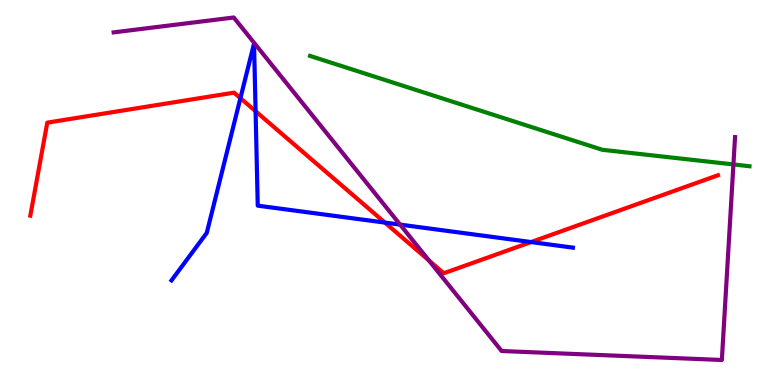[{'lines': ['blue', 'red'], 'intersections': [{'x': 3.1, 'y': 7.45}, {'x': 3.3, 'y': 7.11}, {'x': 4.97, 'y': 4.22}, {'x': 6.85, 'y': 3.71}]}, {'lines': ['green', 'red'], 'intersections': []}, {'lines': ['purple', 'red'], 'intersections': [{'x': 5.53, 'y': 3.23}]}, {'lines': ['blue', 'green'], 'intersections': []}, {'lines': ['blue', 'purple'], 'intersections': [{'x': 5.16, 'y': 4.17}]}, {'lines': ['green', 'purple'], 'intersections': [{'x': 9.46, 'y': 5.73}]}]